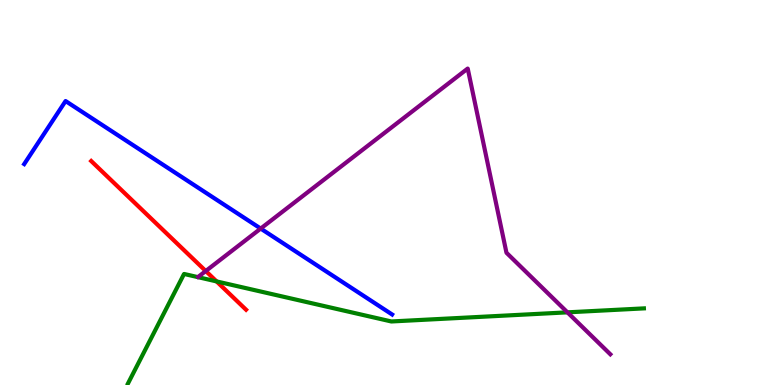[{'lines': ['blue', 'red'], 'intersections': []}, {'lines': ['green', 'red'], 'intersections': [{'x': 2.79, 'y': 2.69}]}, {'lines': ['purple', 'red'], 'intersections': [{'x': 2.65, 'y': 2.96}]}, {'lines': ['blue', 'green'], 'intersections': []}, {'lines': ['blue', 'purple'], 'intersections': [{'x': 3.36, 'y': 4.06}]}, {'lines': ['green', 'purple'], 'intersections': [{'x': 7.32, 'y': 1.89}]}]